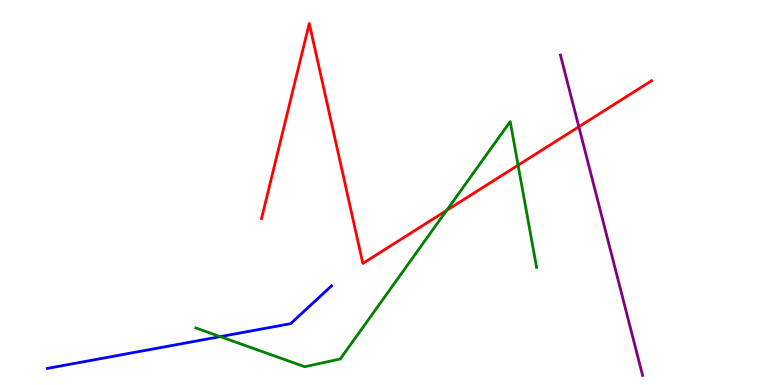[{'lines': ['blue', 'red'], 'intersections': []}, {'lines': ['green', 'red'], 'intersections': [{'x': 5.76, 'y': 4.54}, {'x': 6.69, 'y': 5.71}]}, {'lines': ['purple', 'red'], 'intersections': [{'x': 7.47, 'y': 6.71}]}, {'lines': ['blue', 'green'], 'intersections': [{'x': 2.84, 'y': 1.26}]}, {'lines': ['blue', 'purple'], 'intersections': []}, {'lines': ['green', 'purple'], 'intersections': []}]